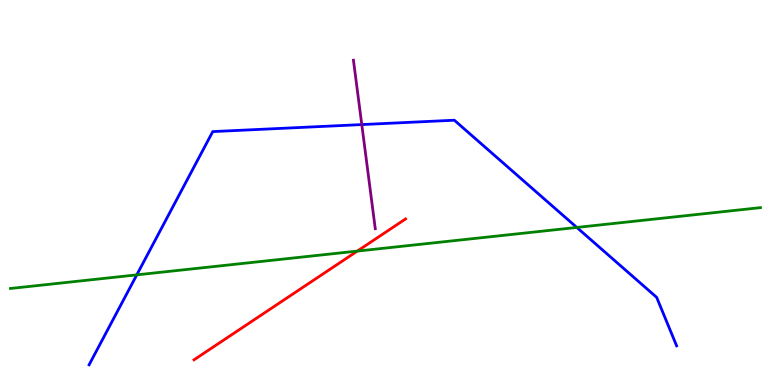[{'lines': ['blue', 'red'], 'intersections': []}, {'lines': ['green', 'red'], 'intersections': [{'x': 4.61, 'y': 3.48}]}, {'lines': ['purple', 'red'], 'intersections': []}, {'lines': ['blue', 'green'], 'intersections': [{'x': 1.76, 'y': 2.86}, {'x': 7.44, 'y': 4.09}]}, {'lines': ['blue', 'purple'], 'intersections': [{'x': 4.67, 'y': 6.76}]}, {'lines': ['green', 'purple'], 'intersections': []}]